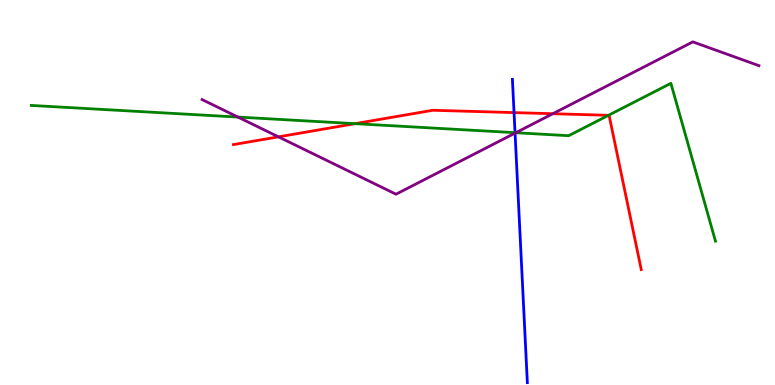[{'lines': ['blue', 'red'], 'intersections': [{'x': 6.63, 'y': 7.08}]}, {'lines': ['green', 'red'], 'intersections': [{'x': 4.58, 'y': 6.79}, {'x': 7.85, 'y': 7.0}]}, {'lines': ['purple', 'red'], 'intersections': [{'x': 3.59, 'y': 6.45}, {'x': 7.13, 'y': 7.05}]}, {'lines': ['blue', 'green'], 'intersections': [{'x': 6.65, 'y': 6.55}]}, {'lines': ['blue', 'purple'], 'intersections': [{'x': 6.65, 'y': 6.54}]}, {'lines': ['green', 'purple'], 'intersections': [{'x': 3.07, 'y': 6.96}, {'x': 6.66, 'y': 6.55}]}]